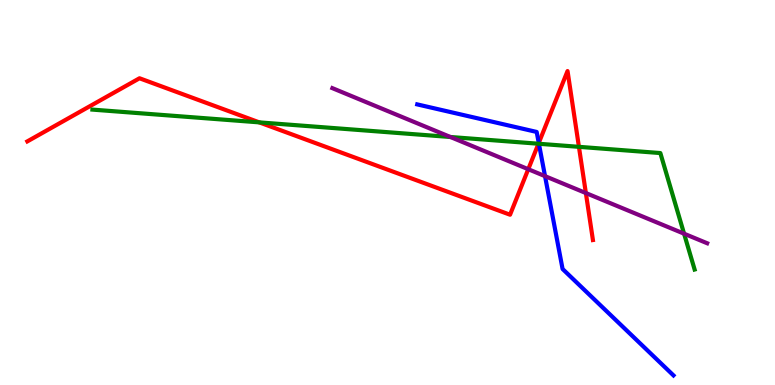[{'lines': ['blue', 'red'], 'intersections': [{'x': 6.95, 'y': 6.29}]}, {'lines': ['green', 'red'], 'intersections': [{'x': 3.35, 'y': 6.82}, {'x': 6.95, 'y': 6.27}, {'x': 7.47, 'y': 6.19}]}, {'lines': ['purple', 'red'], 'intersections': [{'x': 6.82, 'y': 5.6}, {'x': 7.56, 'y': 4.99}]}, {'lines': ['blue', 'green'], 'intersections': [{'x': 6.95, 'y': 6.27}]}, {'lines': ['blue', 'purple'], 'intersections': [{'x': 7.03, 'y': 5.42}]}, {'lines': ['green', 'purple'], 'intersections': [{'x': 5.81, 'y': 6.44}, {'x': 8.83, 'y': 3.93}]}]